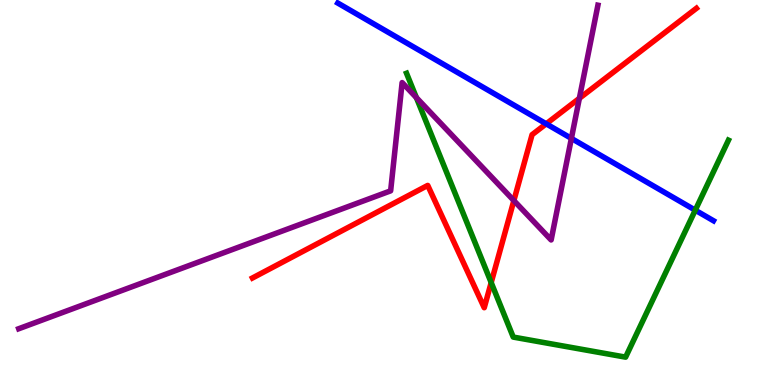[{'lines': ['blue', 'red'], 'intersections': [{'x': 7.05, 'y': 6.78}]}, {'lines': ['green', 'red'], 'intersections': [{'x': 6.34, 'y': 2.66}]}, {'lines': ['purple', 'red'], 'intersections': [{'x': 6.63, 'y': 4.79}, {'x': 7.48, 'y': 7.45}]}, {'lines': ['blue', 'green'], 'intersections': [{'x': 8.97, 'y': 4.54}]}, {'lines': ['blue', 'purple'], 'intersections': [{'x': 7.37, 'y': 6.41}]}, {'lines': ['green', 'purple'], 'intersections': [{'x': 5.37, 'y': 7.46}]}]